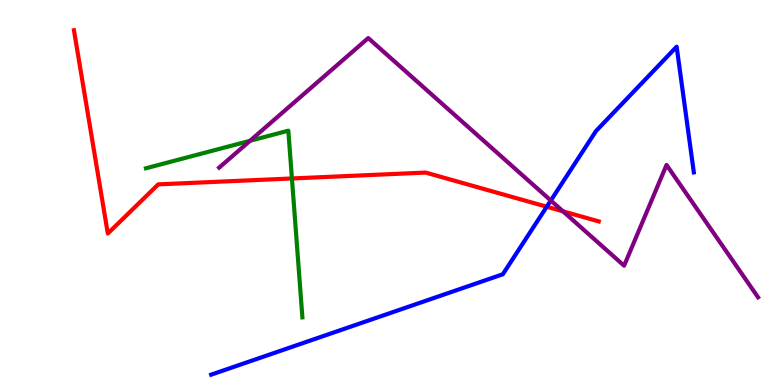[{'lines': ['blue', 'red'], 'intersections': [{'x': 7.05, 'y': 4.63}]}, {'lines': ['green', 'red'], 'intersections': [{'x': 3.77, 'y': 5.36}]}, {'lines': ['purple', 'red'], 'intersections': [{'x': 7.26, 'y': 4.51}]}, {'lines': ['blue', 'green'], 'intersections': []}, {'lines': ['blue', 'purple'], 'intersections': [{'x': 7.11, 'y': 4.79}]}, {'lines': ['green', 'purple'], 'intersections': [{'x': 3.23, 'y': 6.34}]}]